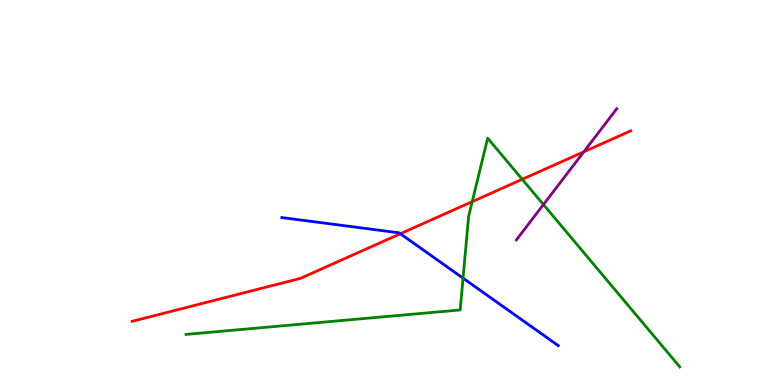[{'lines': ['blue', 'red'], 'intersections': [{'x': 5.17, 'y': 3.93}]}, {'lines': ['green', 'red'], 'intersections': [{'x': 6.09, 'y': 4.76}, {'x': 6.74, 'y': 5.34}]}, {'lines': ['purple', 'red'], 'intersections': [{'x': 7.53, 'y': 6.06}]}, {'lines': ['blue', 'green'], 'intersections': [{'x': 5.97, 'y': 2.78}]}, {'lines': ['blue', 'purple'], 'intersections': []}, {'lines': ['green', 'purple'], 'intersections': [{'x': 7.01, 'y': 4.69}]}]